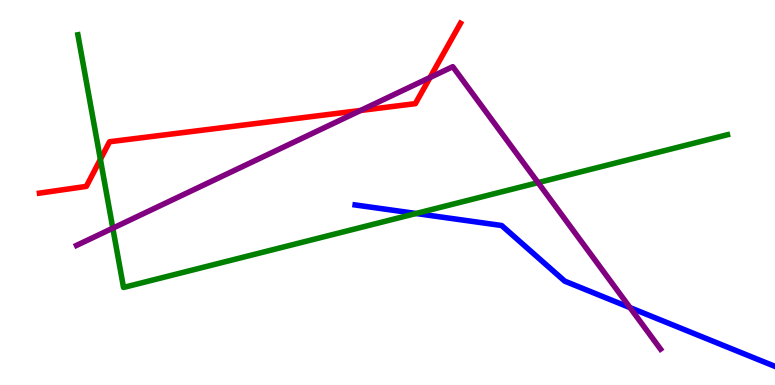[{'lines': ['blue', 'red'], 'intersections': []}, {'lines': ['green', 'red'], 'intersections': [{'x': 1.3, 'y': 5.86}]}, {'lines': ['purple', 'red'], 'intersections': [{'x': 4.65, 'y': 7.13}, {'x': 5.55, 'y': 7.99}]}, {'lines': ['blue', 'green'], 'intersections': [{'x': 5.37, 'y': 4.45}]}, {'lines': ['blue', 'purple'], 'intersections': [{'x': 8.13, 'y': 2.01}]}, {'lines': ['green', 'purple'], 'intersections': [{'x': 1.46, 'y': 4.07}, {'x': 6.94, 'y': 5.26}]}]